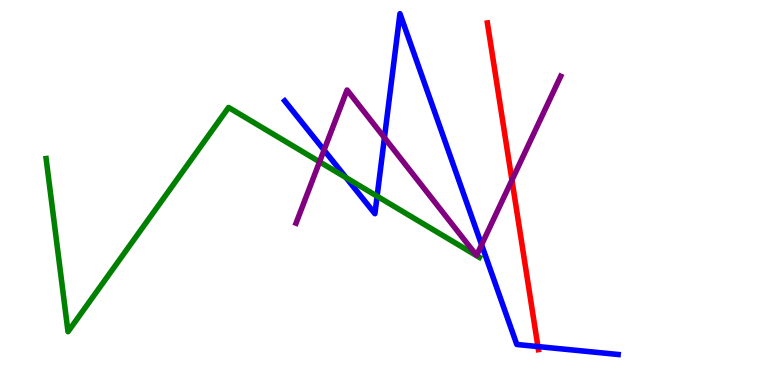[{'lines': ['blue', 'red'], 'intersections': [{'x': 6.94, 'y': 0.998}]}, {'lines': ['green', 'red'], 'intersections': []}, {'lines': ['purple', 'red'], 'intersections': [{'x': 6.61, 'y': 5.32}]}, {'lines': ['blue', 'green'], 'intersections': [{'x': 4.47, 'y': 5.38}, {'x': 4.87, 'y': 4.9}]}, {'lines': ['blue', 'purple'], 'intersections': [{'x': 4.18, 'y': 6.1}, {'x': 4.96, 'y': 6.42}, {'x': 6.21, 'y': 3.64}]}, {'lines': ['green', 'purple'], 'intersections': [{'x': 4.12, 'y': 5.8}]}]